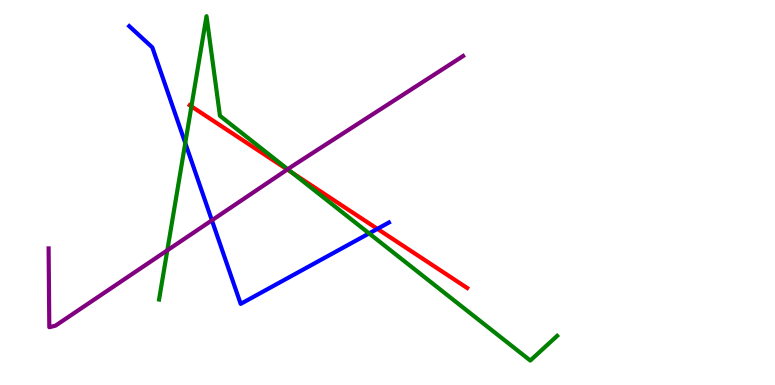[{'lines': ['blue', 'red'], 'intersections': [{'x': 4.87, 'y': 4.06}]}, {'lines': ['green', 'red'], 'intersections': [{'x': 2.47, 'y': 7.24}, {'x': 3.77, 'y': 5.51}]}, {'lines': ['purple', 'red'], 'intersections': [{'x': 3.71, 'y': 5.6}]}, {'lines': ['blue', 'green'], 'intersections': [{'x': 2.39, 'y': 6.28}, {'x': 4.76, 'y': 3.94}]}, {'lines': ['blue', 'purple'], 'intersections': [{'x': 2.73, 'y': 4.28}]}, {'lines': ['green', 'purple'], 'intersections': [{'x': 2.16, 'y': 3.5}, {'x': 3.71, 'y': 5.6}]}]